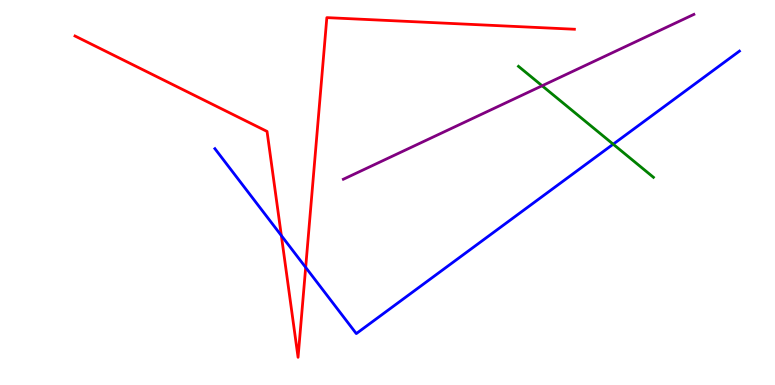[{'lines': ['blue', 'red'], 'intersections': [{'x': 3.63, 'y': 3.88}, {'x': 3.94, 'y': 3.05}]}, {'lines': ['green', 'red'], 'intersections': []}, {'lines': ['purple', 'red'], 'intersections': []}, {'lines': ['blue', 'green'], 'intersections': [{'x': 7.91, 'y': 6.25}]}, {'lines': ['blue', 'purple'], 'intersections': []}, {'lines': ['green', 'purple'], 'intersections': [{'x': 7.0, 'y': 7.77}]}]